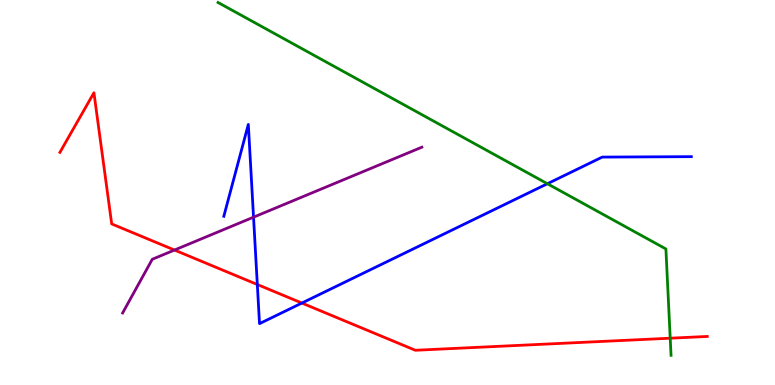[{'lines': ['blue', 'red'], 'intersections': [{'x': 3.32, 'y': 2.61}, {'x': 3.9, 'y': 2.13}]}, {'lines': ['green', 'red'], 'intersections': [{'x': 8.65, 'y': 1.22}]}, {'lines': ['purple', 'red'], 'intersections': [{'x': 2.25, 'y': 3.51}]}, {'lines': ['blue', 'green'], 'intersections': [{'x': 7.06, 'y': 5.23}]}, {'lines': ['blue', 'purple'], 'intersections': [{'x': 3.27, 'y': 4.36}]}, {'lines': ['green', 'purple'], 'intersections': []}]